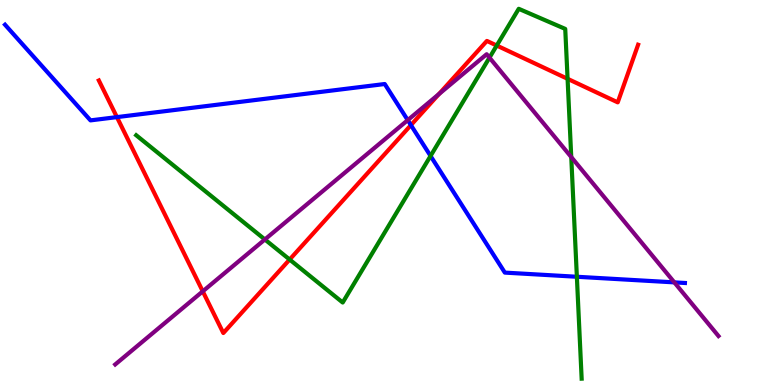[{'lines': ['blue', 'red'], 'intersections': [{'x': 1.51, 'y': 6.96}, {'x': 5.3, 'y': 6.75}]}, {'lines': ['green', 'red'], 'intersections': [{'x': 3.74, 'y': 3.26}, {'x': 6.41, 'y': 8.82}, {'x': 7.32, 'y': 7.95}]}, {'lines': ['purple', 'red'], 'intersections': [{'x': 2.62, 'y': 2.43}, {'x': 5.66, 'y': 7.56}]}, {'lines': ['blue', 'green'], 'intersections': [{'x': 5.56, 'y': 5.95}, {'x': 7.44, 'y': 2.81}]}, {'lines': ['blue', 'purple'], 'intersections': [{'x': 5.26, 'y': 6.88}, {'x': 8.7, 'y': 2.67}]}, {'lines': ['green', 'purple'], 'intersections': [{'x': 3.42, 'y': 3.78}, {'x': 6.32, 'y': 8.5}, {'x': 7.37, 'y': 5.92}]}]